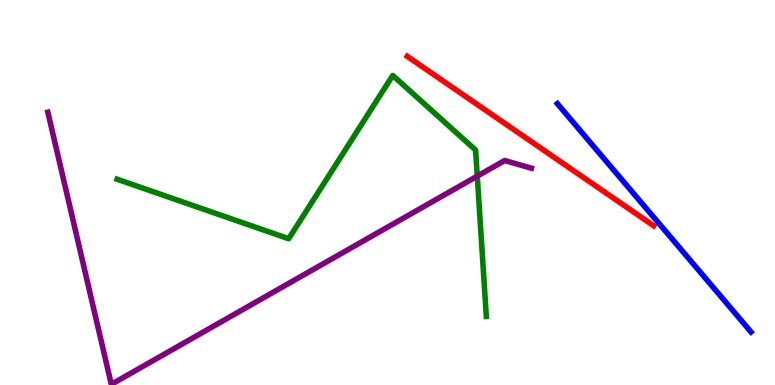[{'lines': ['blue', 'red'], 'intersections': []}, {'lines': ['green', 'red'], 'intersections': []}, {'lines': ['purple', 'red'], 'intersections': []}, {'lines': ['blue', 'green'], 'intersections': []}, {'lines': ['blue', 'purple'], 'intersections': []}, {'lines': ['green', 'purple'], 'intersections': [{'x': 6.16, 'y': 5.43}]}]